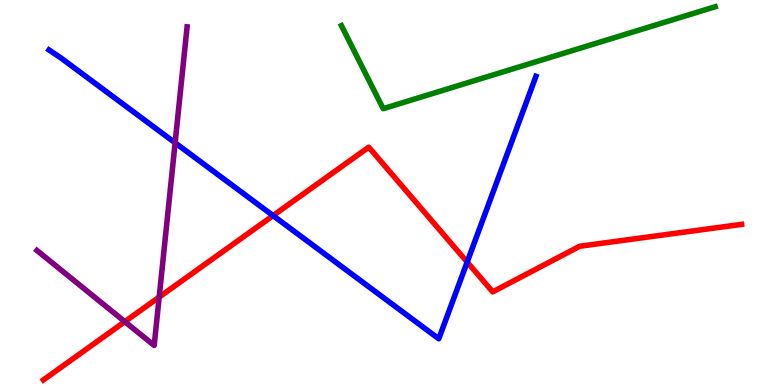[{'lines': ['blue', 'red'], 'intersections': [{'x': 3.52, 'y': 4.4}, {'x': 6.03, 'y': 3.19}]}, {'lines': ['green', 'red'], 'intersections': []}, {'lines': ['purple', 'red'], 'intersections': [{'x': 1.61, 'y': 1.65}, {'x': 2.05, 'y': 2.28}]}, {'lines': ['blue', 'green'], 'intersections': []}, {'lines': ['blue', 'purple'], 'intersections': [{'x': 2.26, 'y': 6.29}]}, {'lines': ['green', 'purple'], 'intersections': []}]